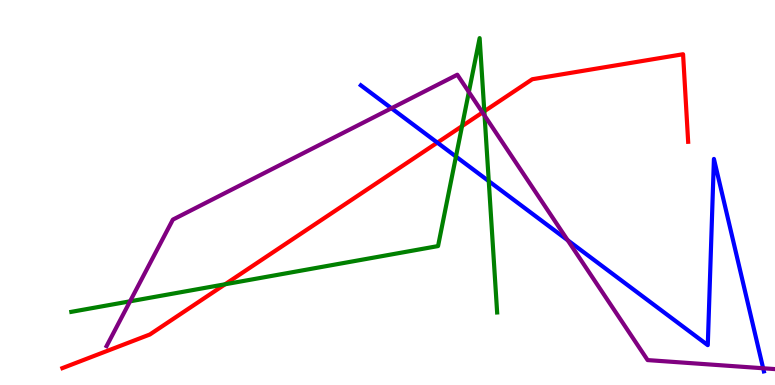[{'lines': ['blue', 'red'], 'intersections': [{'x': 5.64, 'y': 6.3}]}, {'lines': ['green', 'red'], 'intersections': [{'x': 2.9, 'y': 2.62}, {'x': 5.96, 'y': 6.72}, {'x': 6.25, 'y': 7.11}]}, {'lines': ['purple', 'red'], 'intersections': [{'x': 6.23, 'y': 7.08}]}, {'lines': ['blue', 'green'], 'intersections': [{'x': 5.88, 'y': 5.93}, {'x': 6.31, 'y': 5.3}]}, {'lines': ['blue', 'purple'], 'intersections': [{'x': 5.05, 'y': 7.19}, {'x': 7.33, 'y': 3.76}, {'x': 9.85, 'y': 0.435}]}, {'lines': ['green', 'purple'], 'intersections': [{'x': 1.68, 'y': 2.17}, {'x': 6.05, 'y': 7.61}, {'x': 6.25, 'y': 7.0}]}]